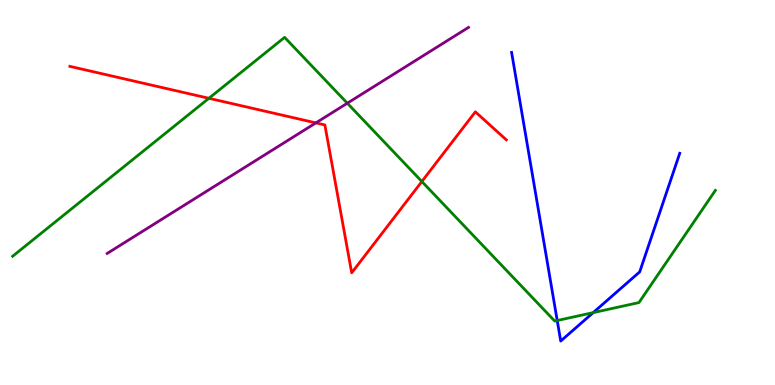[{'lines': ['blue', 'red'], 'intersections': []}, {'lines': ['green', 'red'], 'intersections': [{'x': 2.7, 'y': 7.45}, {'x': 5.44, 'y': 5.29}]}, {'lines': ['purple', 'red'], 'intersections': [{'x': 4.08, 'y': 6.81}]}, {'lines': ['blue', 'green'], 'intersections': [{'x': 7.19, 'y': 1.68}, {'x': 7.65, 'y': 1.88}]}, {'lines': ['blue', 'purple'], 'intersections': []}, {'lines': ['green', 'purple'], 'intersections': [{'x': 4.48, 'y': 7.32}]}]